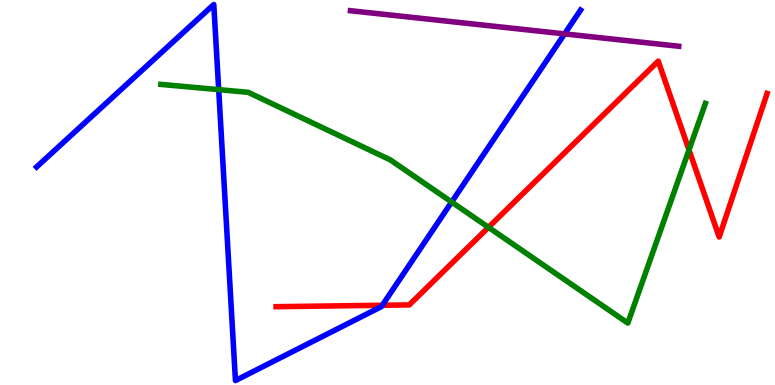[{'lines': ['blue', 'red'], 'intersections': [{'x': 4.93, 'y': 2.07}]}, {'lines': ['green', 'red'], 'intersections': [{'x': 6.3, 'y': 4.1}, {'x': 8.89, 'y': 6.11}]}, {'lines': ['purple', 'red'], 'intersections': []}, {'lines': ['blue', 'green'], 'intersections': [{'x': 2.82, 'y': 7.67}, {'x': 5.83, 'y': 4.75}]}, {'lines': ['blue', 'purple'], 'intersections': [{'x': 7.28, 'y': 9.12}]}, {'lines': ['green', 'purple'], 'intersections': []}]